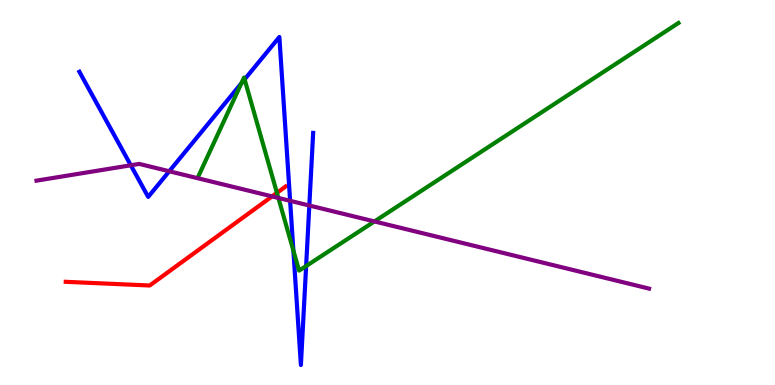[{'lines': ['blue', 'red'], 'intersections': []}, {'lines': ['green', 'red'], 'intersections': [{'x': 3.57, 'y': 4.99}]}, {'lines': ['purple', 'red'], 'intersections': [{'x': 3.51, 'y': 4.9}]}, {'lines': ['blue', 'green'], 'intersections': [{'x': 3.11, 'y': 7.84}, {'x': 3.16, 'y': 7.94}, {'x': 3.79, 'y': 3.49}, {'x': 3.95, 'y': 3.09}]}, {'lines': ['blue', 'purple'], 'intersections': [{'x': 1.69, 'y': 5.71}, {'x': 2.18, 'y': 5.55}, {'x': 3.74, 'y': 4.78}, {'x': 3.99, 'y': 4.66}]}, {'lines': ['green', 'purple'], 'intersections': [{'x': 3.59, 'y': 4.86}, {'x': 4.83, 'y': 4.25}]}]